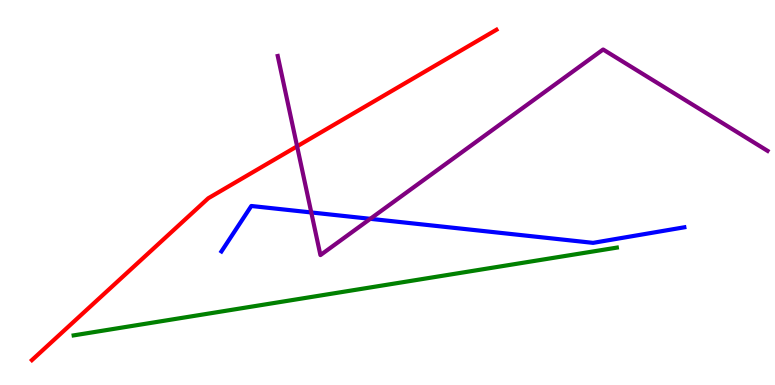[{'lines': ['blue', 'red'], 'intersections': []}, {'lines': ['green', 'red'], 'intersections': []}, {'lines': ['purple', 'red'], 'intersections': [{'x': 3.83, 'y': 6.2}]}, {'lines': ['blue', 'green'], 'intersections': []}, {'lines': ['blue', 'purple'], 'intersections': [{'x': 4.02, 'y': 4.48}, {'x': 4.78, 'y': 4.32}]}, {'lines': ['green', 'purple'], 'intersections': []}]